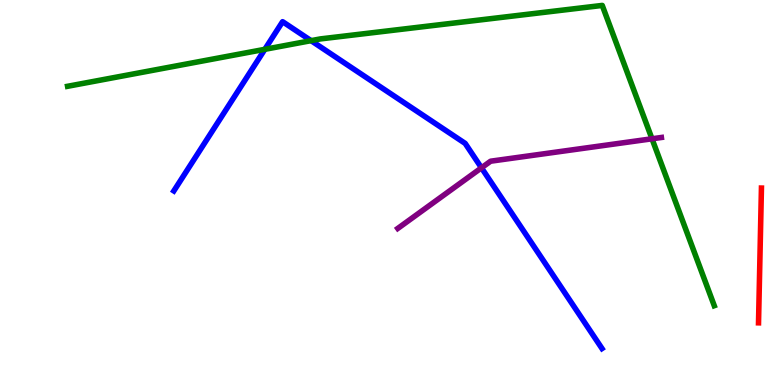[{'lines': ['blue', 'red'], 'intersections': []}, {'lines': ['green', 'red'], 'intersections': []}, {'lines': ['purple', 'red'], 'intersections': []}, {'lines': ['blue', 'green'], 'intersections': [{'x': 3.42, 'y': 8.72}, {'x': 4.01, 'y': 8.94}]}, {'lines': ['blue', 'purple'], 'intersections': [{'x': 6.21, 'y': 5.64}]}, {'lines': ['green', 'purple'], 'intersections': [{'x': 8.41, 'y': 6.4}]}]